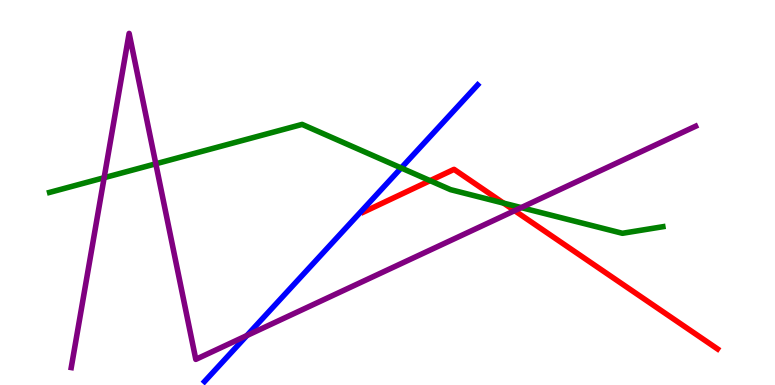[{'lines': ['blue', 'red'], 'intersections': []}, {'lines': ['green', 'red'], 'intersections': [{'x': 5.55, 'y': 5.31}, {'x': 6.5, 'y': 4.72}]}, {'lines': ['purple', 'red'], 'intersections': [{'x': 6.64, 'y': 4.53}]}, {'lines': ['blue', 'green'], 'intersections': [{'x': 5.18, 'y': 5.64}]}, {'lines': ['blue', 'purple'], 'intersections': [{'x': 3.19, 'y': 1.28}]}, {'lines': ['green', 'purple'], 'intersections': [{'x': 1.34, 'y': 5.38}, {'x': 2.01, 'y': 5.75}, {'x': 6.73, 'y': 4.61}]}]